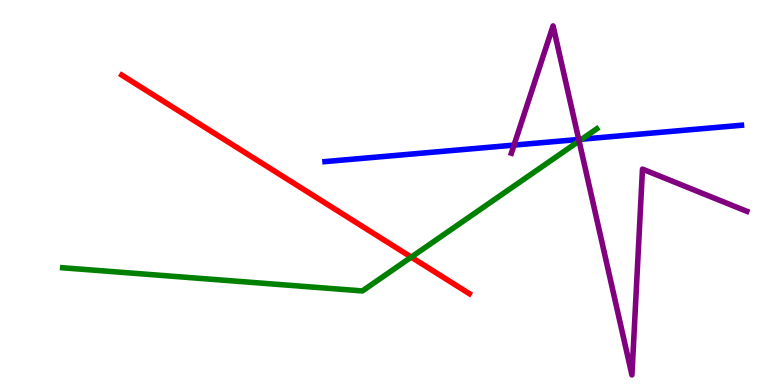[{'lines': ['blue', 'red'], 'intersections': []}, {'lines': ['green', 'red'], 'intersections': [{'x': 5.31, 'y': 3.32}]}, {'lines': ['purple', 'red'], 'intersections': []}, {'lines': ['blue', 'green'], 'intersections': [{'x': 7.51, 'y': 6.38}]}, {'lines': ['blue', 'purple'], 'intersections': [{'x': 6.63, 'y': 6.23}, {'x': 7.47, 'y': 6.38}]}, {'lines': ['green', 'purple'], 'intersections': [{'x': 7.47, 'y': 6.34}]}]